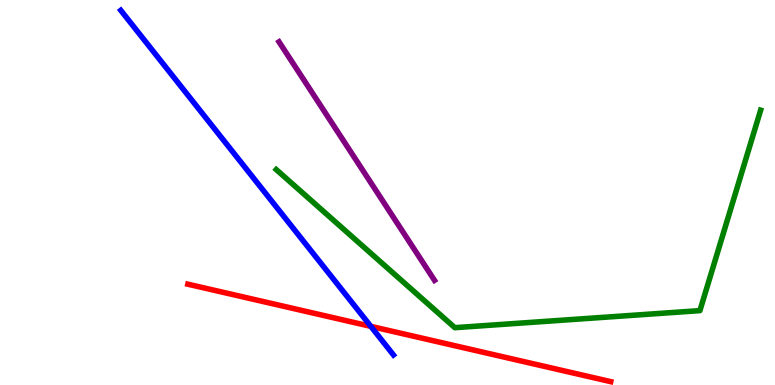[{'lines': ['blue', 'red'], 'intersections': [{'x': 4.79, 'y': 1.52}]}, {'lines': ['green', 'red'], 'intersections': []}, {'lines': ['purple', 'red'], 'intersections': []}, {'lines': ['blue', 'green'], 'intersections': []}, {'lines': ['blue', 'purple'], 'intersections': []}, {'lines': ['green', 'purple'], 'intersections': []}]